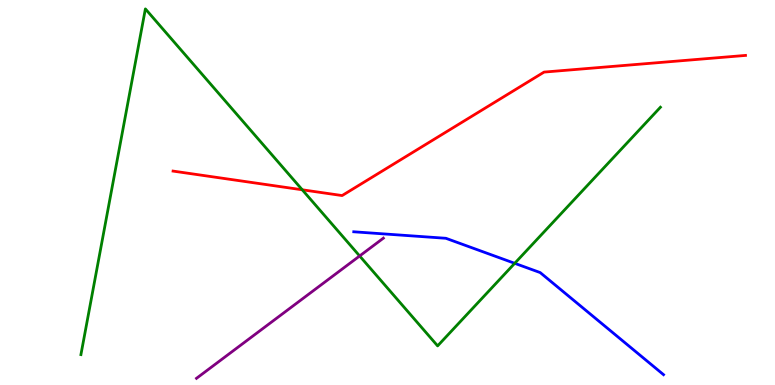[{'lines': ['blue', 'red'], 'intersections': []}, {'lines': ['green', 'red'], 'intersections': [{'x': 3.9, 'y': 5.07}]}, {'lines': ['purple', 'red'], 'intersections': []}, {'lines': ['blue', 'green'], 'intersections': [{'x': 6.64, 'y': 3.16}]}, {'lines': ['blue', 'purple'], 'intersections': []}, {'lines': ['green', 'purple'], 'intersections': [{'x': 4.64, 'y': 3.35}]}]